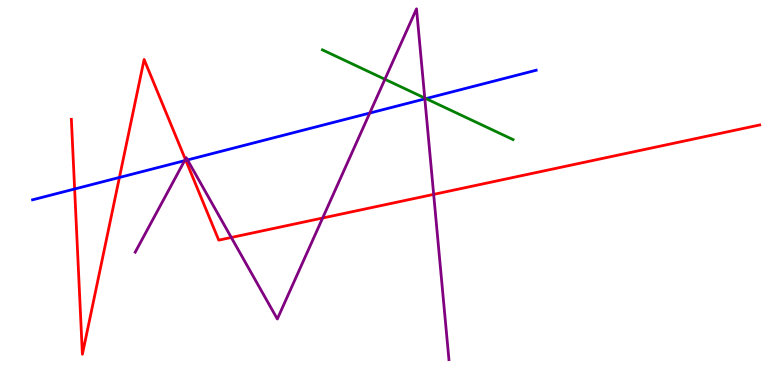[{'lines': ['blue', 'red'], 'intersections': [{'x': 0.963, 'y': 5.09}, {'x': 1.54, 'y': 5.39}, {'x': 2.4, 'y': 5.83}]}, {'lines': ['green', 'red'], 'intersections': []}, {'lines': ['purple', 'red'], 'intersections': [{'x': 2.39, 'y': 5.86}, {'x': 2.98, 'y': 3.83}, {'x': 4.16, 'y': 4.34}, {'x': 5.6, 'y': 4.95}]}, {'lines': ['blue', 'green'], 'intersections': [{'x': 5.5, 'y': 7.44}]}, {'lines': ['blue', 'purple'], 'intersections': [{'x': 2.38, 'y': 5.83}, {'x': 2.42, 'y': 5.85}, {'x': 4.77, 'y': 7.06}, {'x': 5.48, 'y': 7.43}]}, {'lines': ['green', 'purple'], 'intersections': [{'x': 4.97, 'y': 7.94}, {'x': 5.48, 'y': 7.45}]}]